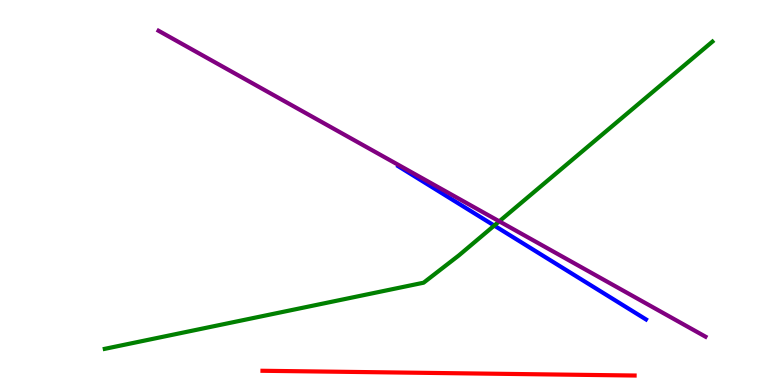[{'lines': ['blue', 'red'], 'intersections': []}, {'lines': ['green', 'red'], 'intersections': []}, {'lines': ['purple', 'red'], 'intersections': []}, {'lines': ['blue', 'green'], 'intersections': [{'x': 6.38, 'y': 4.14}]}, {'lines': ['blue', 'purple'], 'intersections': []}, {'lines': ['green', 'purple'], 'intersections': [{'x': 6.44, 'y': 4.25}]}]